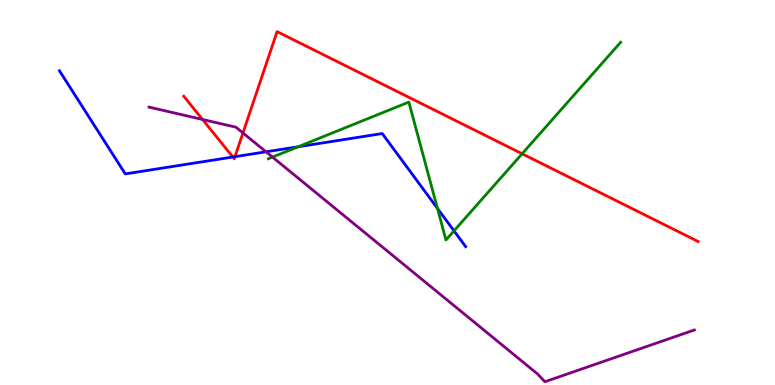[{'lines': ['blue', 'red'], 'intersections': [{'x': 3.0, 'y': 5.92}, {'x': 3.03, 'y': 5.93}]}, {'lines': ['green', 'red'], 'intersections': [{'x': 6.74, 'y': 6.01}]}, {'lines': ['purple', 'red'], 'intersections': [{'x': 2.61, 'y': 6.9}, {'x': 3.13, 'y': 6.55}]}, {'lines': ['blue', 'green'], 'intersections': [{'x': 3.85, 'y': 6.19}, {'x': 5.64, 'y': 4.59}, {'x': 5.86, 'y': 4.0}]}, {'lines': ['blue', 'purple'], 'intersections': [{'x': 3.43, 'y': 6.06}]}, {'lines': ['green', 'purple'], 'intersections': [{'x': 3.52, 'y': 5.92}]}]